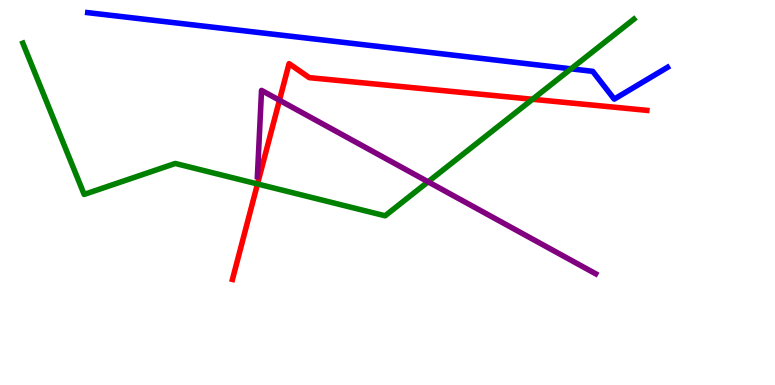[{'lines': ['blue', 'red'], 'intersections': []}, {'lines': ['green', 'red'], 'intersections': [{'x': 3.32, 'y': 5.22}, {'x': 6.87, 'y': 7.42}]}, {'lines': ['purple', 'red'], 'intersections': [{'x': 3.61, 'y': 7.4}]}, {'lines': ['blue', 'green'], 'intersections': [{'x': 7.37, 'y': 8.21}]}, {'lines': ['blue', 'purple'], 'intersections': []}, {'lines': ['green', 'purple'], 'intersections': [{'x': 5.52, 'y': 5.28}]}]